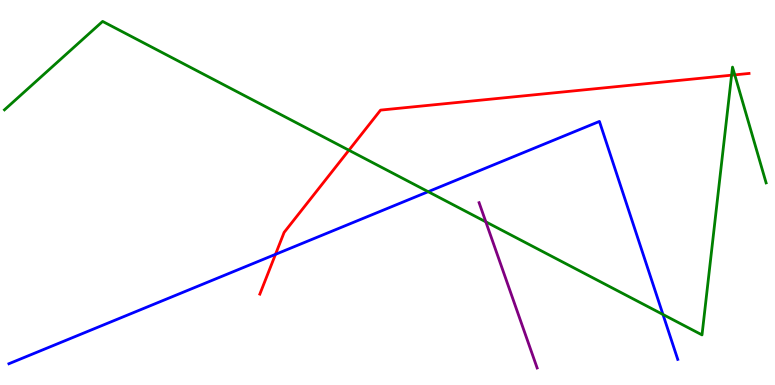[{'lines': ['blue', 'red'], 'intersections': [{'x': 3.55, 'y': 3.39}]}, {'lines': ['green', 'red'], 'intersections': [{'x': 4.5, 'y': 6.1}, {'x': 9.44, 'y': 8.05}, {'x': 9.48, 'y': 8.06}]}, {'lines': ['purple', 'red'], 'intersections': []}, {'lines': ['blue', 'green'], 'intersections': [{'x': 5.52, 'y': 5.02}, {'x': 8.55, 'y': 1.83}]}, {'lines': ['blue', 'purple'], 'intersections': []}, {'lines': ['green', 'purple'], 'intersections': [{'x': 6.27, 'y': 4.24}]}]